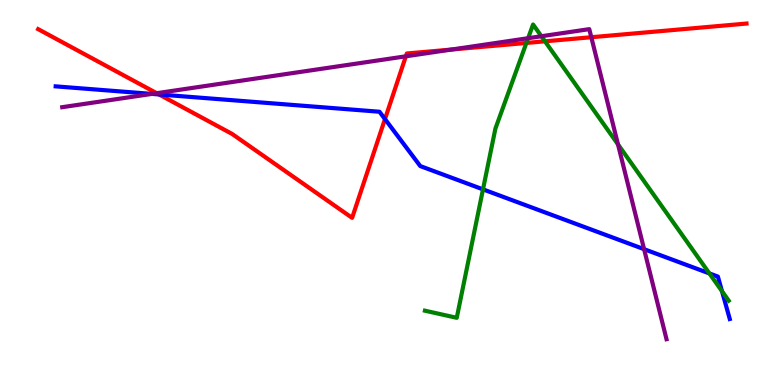[{'lines': ['blue', 'red'], 'intersections': [{'x': 2.05, 'y': 7.55}, {'x': 4.97, 'y': 6.91}]}, {'lines': ['green', 'red'], 'intersections': [{'x': 6.79, 'y': 8.88}, {'x': 7.03, 'y': 8.93}]}, {'lines': ['purple', 'red'], 'intersections': [{'x': 2.02, 'y': 7.58}, {'x': 5.24, 'y': 8.54}, {'x': 5.83, 'y': 8.71}, {'x': 7.63, 'y': 9.03}]}, {'lines': ['blue', 'green'], 'intersections': [{'x': 6.23, 'y': 5.08}, {'x': 9.15, 'y': 2.9}, {'x': 9.32, 'y': 2.44}]}, {'lines': ['blue', 'purple'], 'intersections': [{'x': 1.96, 'y': 7.56}, {'x': 8.31, 'y': 3.53}]}, {'lines': ['green', 'purple'], 'intersections': [{'x': 6.81, 'y': 9.01}, {'x': 6.99, 'y': 9.06}, {'x': 7.97, 'y': 6.25}]}]